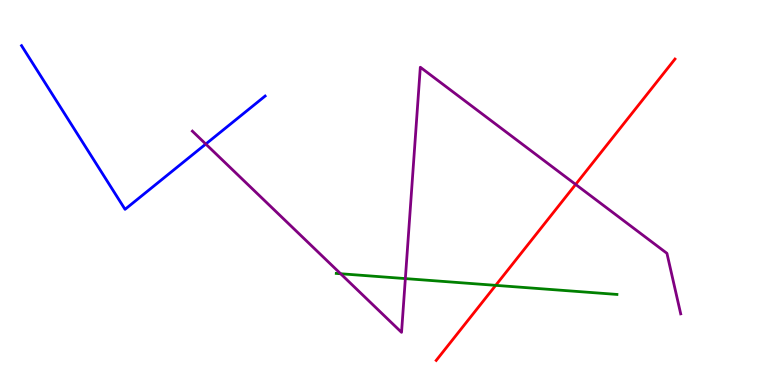[{'lines': ['blue', 'red'], 'intersections': []}, {'lines': ['green', 'red'], 'intersections': [{'x': 6.4, 'y': 2.59}]}, {'lines': ['purple', 'red'], 'intersections': [{'x': 7.43, 'y': 5.21}]}, {'lines': ['blue', 'green'], 'intersections': []}, {'lines': ['blue', 'purple'], 'intersections': [{'x': 2.66, 'y': 6.26}]}, {'lines': ['green', 'purple'], 'intersections': [{'x': 4.39, 'y': 2.89}, {'x': 5.23, 'y': 2.76}]}]